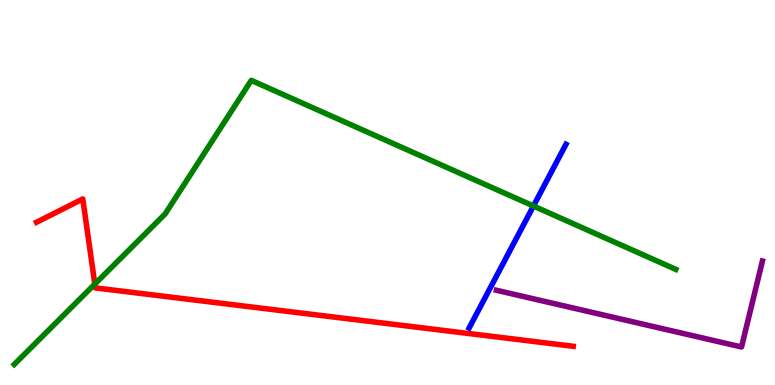[{'lines': ['blue', 'red'], 'intersections': []}, {'lines': ['green', 'red'], 'intersections': [{'x': 1.22, 'y': 2.62}]}, {'lines': ['purple', 'red'], 'intersections': []}, {'lines': ['blue', 'green'], 'intersections': [{'x': 6.88, 'y': 4.65}]}, {'lines': ['blue', 'purple'], 'intersections': []}, {'lines': ['green', 'purple'], 'intersections': []}]